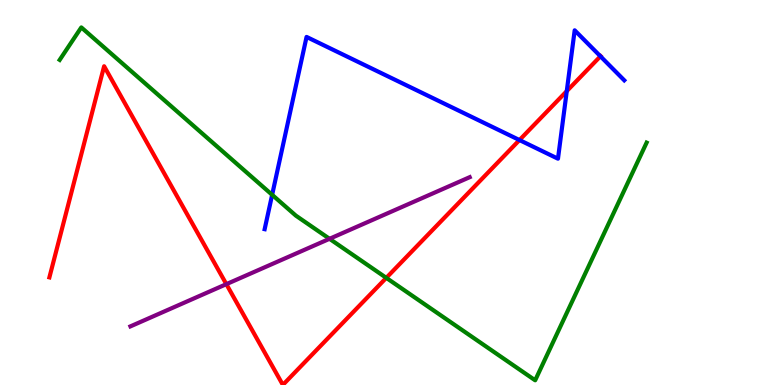[{'lines': ['blue', 'red'], 'intersections': [{'x': 6.7, 'y': 6.36}, {'x': 7.31, 'y': 7.63}, {'x': 7.75, 'y': 8.54}]}, {'lines': ['green', 'red'], 'intersections': [{'x': 4.98, 'y': 2.78}]}, {'lines': ['purple', 'red'], 'intersections': [{'x': 2.92, 'y': 2.62}]}, {'lines': ['blue', 'green'], 'intersections': [{'x': 3.51, 'y': 4.94}]}, {'lines': ['blue', 'purple'], 'intersections': []}, {'lines': ['green', 'purple'], 'intersections': [{'x': 4.25, 'y': 3.8}]}]